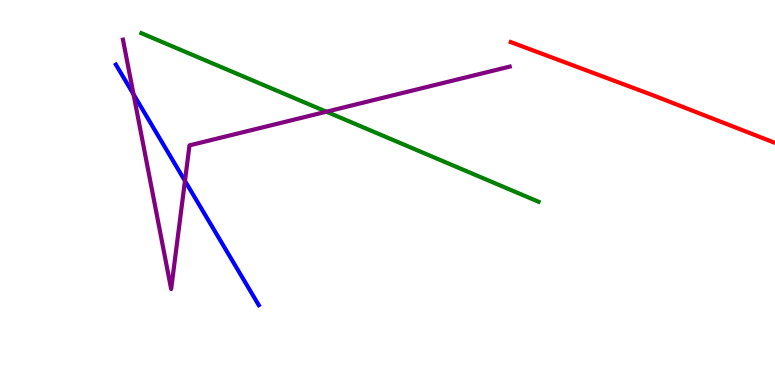[{'lines': ['blue', 'red'], 'intersections': []}, {'lines': ['green', 'red'], 'intersections': []}, {'lines': ['purple', 'red'], 'intersections': []}, {'lines': ['blue', 'green'], 'intersections': []}, {'lines': ['blue', 'purple'], 'intersections': [{'x': 1.72, 'y': 7.55}, {'x': 2.39, 'y': 5.3}]}, {'lines': ['green', 'purple'], 'intersections': [{'x': 4.21, 'y': 7.1}]}]